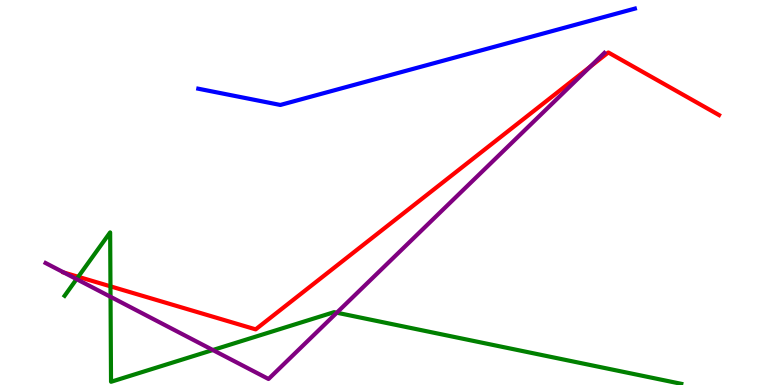[{'lines': ['blue', 'red'], 'intersections': []}, {'lines': ['green', 'red'], 'intersections': [{'x': 1.01, 'y': 2.81}, {'x': 1.43, 'y': 2.56}]}, {'lines': ['purple', 'red'], 'intersections': [{'x': 0.824, 'y': 2.92}, {'x': 7.62, 'y': 8.27}]}, {'lines': ['blue', 'green'], 'intersections': []}, {'lines': ['blue', 'purple'], 'intersections': []}, {'lines': ['green', 'purple'], 'intersections': [{'x': 0.988, 'y': 2.75}, {'x': 1.43, 'y': 2.29}, {'x': 2.75, 'y': 0.909}, {'x': 4.35, 'y': 1.88}]}]